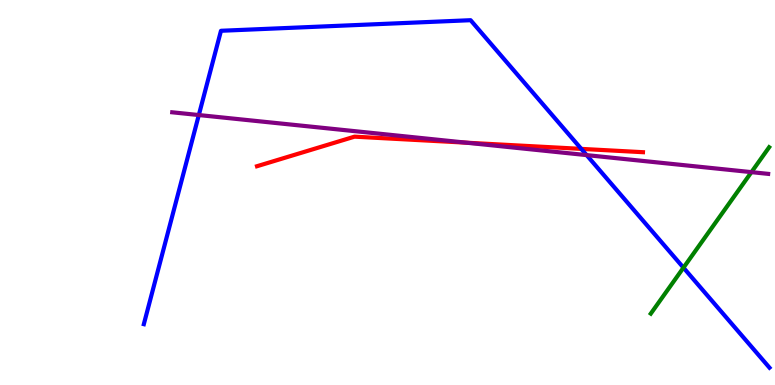[{'lines': ['blue', 'red'], 'intersections': [{'x': 7.5, 'y': 6.13}]}, {'lines': ['green', 'red'], 'intersections': []}, {'lines': ['purple', 'red'], 'intersections': [{'x': 6.02, 'y': 6.29}]}, {'lines': ['blue', 'green'], 'intersections': [{'x': 8.82, 'y': 3.05}]}, {'lines': ['blue', 'purple'], 'intersections': [{'x': 2.57, 'y': 7.01}, {'x': 7.57, 'y': 5.97}]}, {'lines': ['green', 'purple'], 'intersections': [{'x': 9.7, 'y': 5.53}]}]